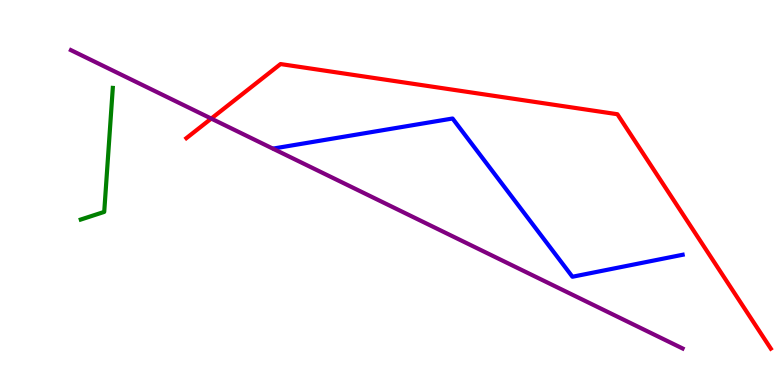[{'lines': ['blue', 'red'], 'intersections': []}, {'lines': ['green', 'red'], 'intersections': []}, {'lines': ['purple', 'red'], 'intersections': [{'x': 2.73, 'y': 6.92}]}, {'lines': ['blue', 'green'], 'intersections': []}, {'lines': ['blue', 'purple'], 'intersections': []}, {'lines': ['green', 'purple'], 'intersections': []}]